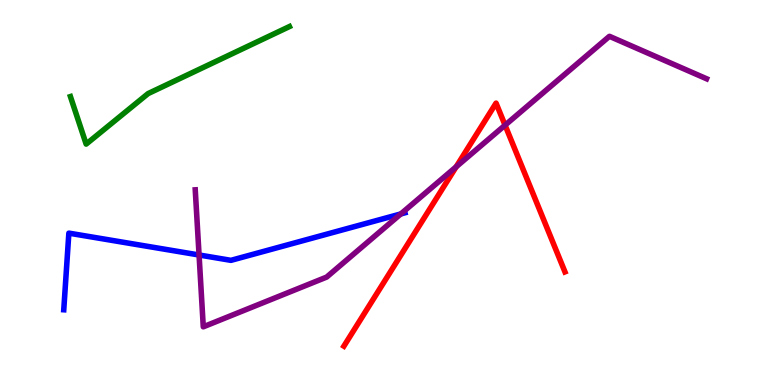[{'lines': ['blue', 'red'], 'intersections': []}, {'lines': ['green', 'red'], 'intersections': []}, {'lines': ['purple', 'red'], 'intersections': [{'x': 5.89, 'y': 5.67}, {'x': 6.52, 'y': 6.75}]}, {'lines': ['blue', 'green'], 'intersections': []}, {'lines': ['blue', 'purple'], 'intersections': [{'x': 2.57, 'y': 3.38}, {'x': 5.17, 'y': 4.44}]}, {'lines': ['green', 'purple'], 'intersections': []}]